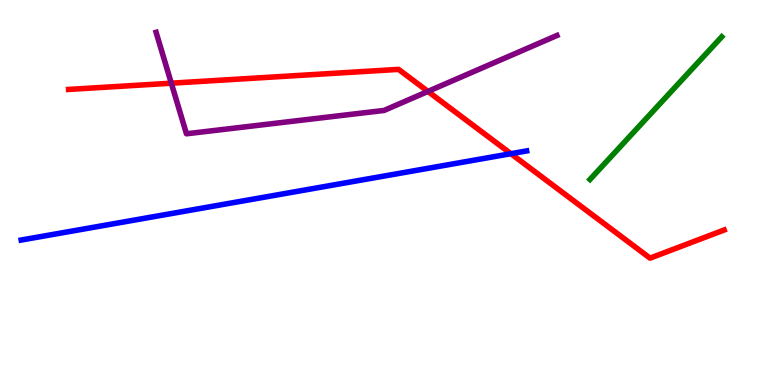[{'lines': ['blue', 'red'], 'intersections': [{'x': 6.59, 'y': 6.01}]}, {'lines': ['green', 'red'], 'intersections': []}, {'lines': ['purple', 'red'], 'intersections': [{'x': 2.21, 'y': 7.84}, {'x': 5.52, 'y': 7.63}]}, {'lines': ['blue', 'green'], 'intersections': []}, {'lines': ['blue', 'purple'], 'intersections': []}, {'lines': ['green', 'purple'], 'intersections': []}]